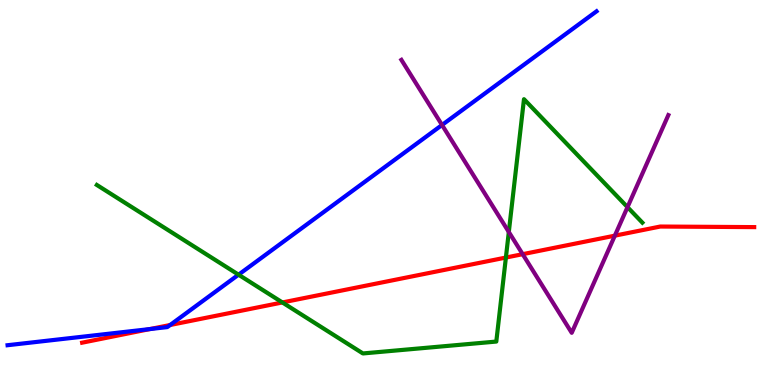[{'lines': ['blue', 'red'], 'intersections': [{'x': 1.93, 'y': 1.45}, {'x': 2.2, 'y': 1.56}]}, {'lines': ['green', 'red'], 'intersections': [{'x': 3.64, 'y': 2.14}, {'x': 6.53, 'y': 3.31}]}, {'lines': ['purple', 'red'], 'intersections': [{'x': 6.74, 'y': 3.4}, {'x': 7.93, 'y': 3.88}]}, {'lines': ['blue', 'green'], 'intersections': [{'x': 3.08, 'y': 2.87}]}, {'lines': ['blue', 'purple'], 'intersections': [{'x': 5.7, 'y': 6.75}]}, {'lines': ['green', 'purple'], 'intersections': [{'x': 6.57, 'y': 3.97}, {'x': 8.1, 'y': 4.62}]}]